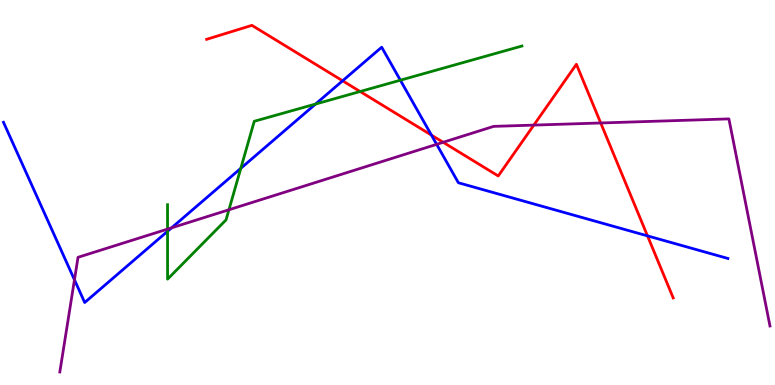[{'lines': ['blue', 'red'], 'intersections': [{'x': 4.42, 'y': 7.9}, {'x': 5.57, 'y': 6.49}, {'x': 8.35, 'y': 3.87}]}, {'lines': ['green', 'red'], 'intersections': [{'x': 4.65, 'y': 7.62}]}, {'lines': ['purple', 'red'], 'intersections': [{'x': 5.72, 'y': 6.3}, {'x': 6.89, 'y': 6.75}, {'x': 7.75, 'y': 6.81}]}, {'lines': ['blue', 'green'], 'intersections': [{'x': 2.16, 'y': 3.99}, {'x': 3.11, 'y': 5.63}, {'x': 4.07, 'y': 7.3}, {'x': 5.17, 'y': 7.92}]}, {'lines': ['blue', 'purple'], 'intersections': [{'x': 0.961, 'y': 2.73}, {'x': 2.21, 'y': 4.08}, {'x': 5.63, 'y': 6.25}]}, {'lines': ['green', 'purple'], 'intersections': [{'x': 2.16, 'y': 4.05}, {'x': 2.95, 'y': 4.55}]}]